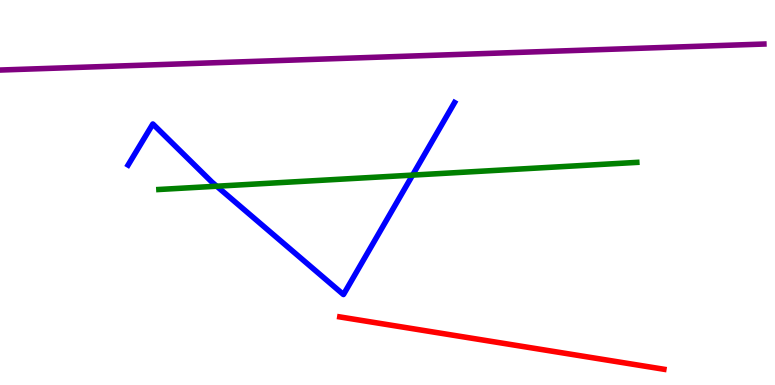[{'lines': ['blue', 'red'], 'intersections': []}, {'lines': ['green', 'red'], 'intersections': []}, {'lines': ['purple', 'red'], 'intersections': []}, {'lines': ['blue', 'green'], 'intersections': [{'x': 2.8, 'y': 5.16}, {'x': 5.32, 'y': 5.45}]}, {'lines': ['blue', 'purple'], 'intersections': []}, {'lines': ['green', 'purple'], 'intersections': []}]